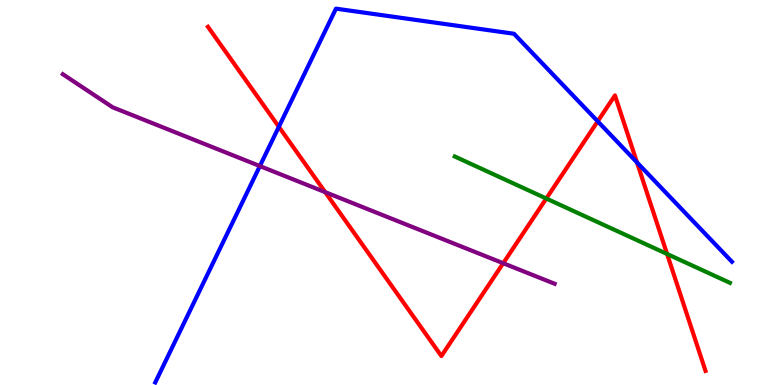[{'lines': ['blue', 'red'], 'intersections': [{'x': 3.6, 'y': 6.71}, {'x': 7.71, 'y': 6.85}, {'x': 8.22, 'y': 5.78}]}, {'lines': ['green', 'red'], 'intersections': [{'x': 7.05, 'y': 4.84}, {'x': 8.61, 'y': 3.4}]}, {'lines': ['purple', 'red'], 'intersections': [{'x': 4.2, 'y': 5.01}, {'x': 6.49, 'y': 3.16}]}, {'lines': ['blue', 'green'], 'intersections': []}, {'lines': ['blue', 'purple'], 'intersections': [{'x': 3.35, 'y': 5.69}]}, {'lines': ['green', 'purple'], 'intersections': []}]